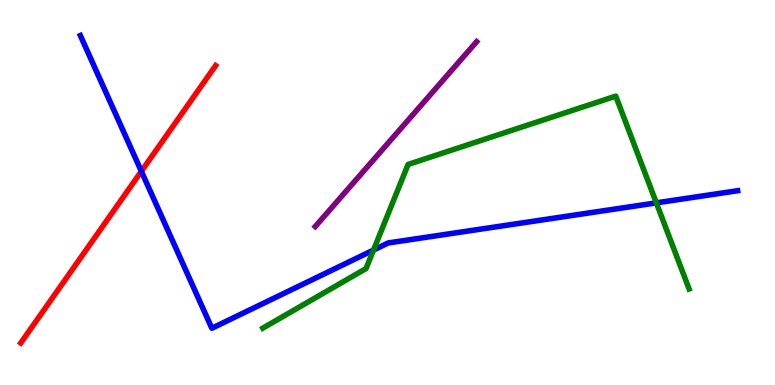[{'lines': ['blue', 'red'], 'intersections': [{'x': 1.82, 'y': 5.55}]}, {'lines': ['green', 'red'], 'intersections': []}, {'lines': ['purple', 'red'], 'intersections': []}, {'lines': ['blue', 'green'], 'intersections': [{'x': 4.82, 'y': 3.51}, {'x': 8.47, 'y': 4.73}]}, {'lines': ['blue', 'purple'], 'intersections': []}, {'lines': ['green', 'purple'], 'intersections': []}]